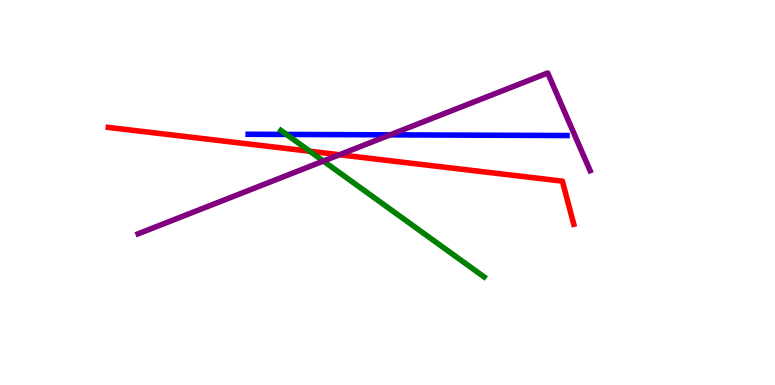[{'lines': ['blue', 'red'], 'intersections': []}, {'lines': ['green', 'red'], 'intersections': [{'x': 4.0, 'y': 6.07}]}, {'lines': ['purple', 'red'], 'intersections': [{'x': 4.38, 'y': 5.98}]}, {'lines': ['blue', 'green'], 'intersections': [{'x': 3.7, 'y': 6.51}]}, {'lines': ['blue', 'purple'], 'intersections': [{'x': 5.03, 'y': 6.5}]}, {'lines': ['green', 'purple'], 'intersections': [{'x': 4.17, 'y': 5.82}]}]